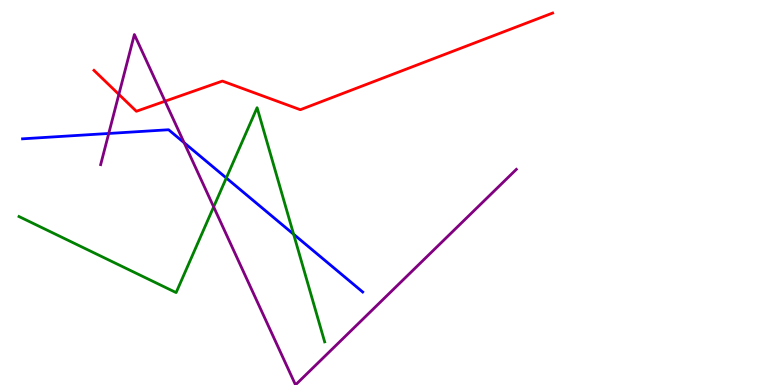[{'lines': ['blue', 'red'], 'intersections': []}, {'lines': ['green', 'red'], 'intersections': []}, {'lines': ['purple', 'red'], 'intersections': [{'x': 1.53, 'y': 7.55}, {'x': 2.13, 'y': 7.37}]}, {'lines': ['blue', 'green'], 'intersections': [{'x': 2.92, 'y': 5.38}, {'x': 3.79, 'y': 3.92}]}, {'lines': ['blue', 'purple'], 'intersections': [{'x': 1.4, 'y': 6.53}, {'x': 2.38, 'y': 6.29}]}, {'lines': ['green', 'purple'], 'intersections': [{'x': 2.76, 'y': 4.63}]}]